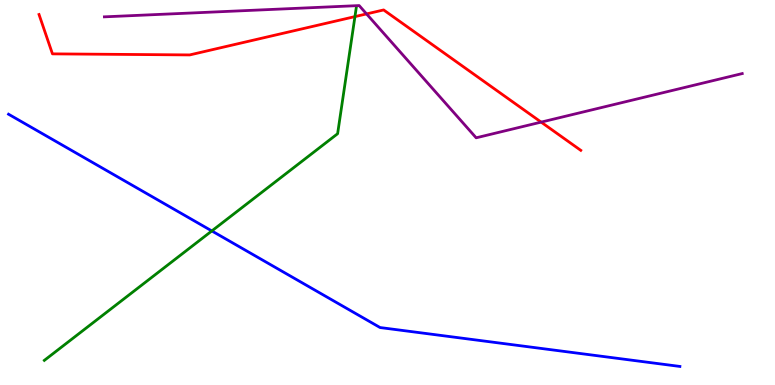[{'lines': ['blue', 'red'], 'intersections': []}, {'lines': ['green', 'red'], 'intersections': [{'x': 4.58, 'y': 9.57}]}, {'lines': ['purple', 'red'], 'intersections': [{'x': 4.73, 'y': 9.64}, {'x': 6.98, 'y': 6.83}]}, {'lines': ['blue', 'green'], 'intersections': [{'x': 2.73, 'y': 4.0}]}, {'lines': ['blue', 'purple'], 'intersections': []}, {'lines': ['green', 'purple'], 'intersections': []}]